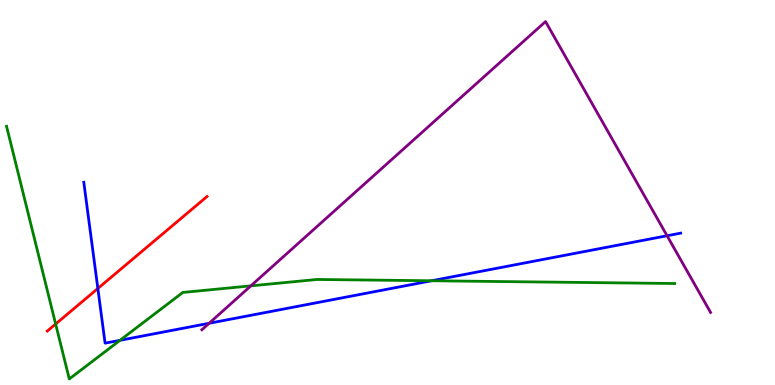[{'lines': ['blue', 'red'], 'intersections': [{'x': 1.26, 'y': 2.51}]}, {'lines': ['green', 'red'], 'intersections': [{'x': 0.718, 'y': 1.58}]}, {'lines': ['purple', 'red'], 'intersections': []}, {'lines': ['blue', 'green'], 'intersections': [{'x': 1.55, 'y': 1.16}, {'x': 5.57, 'y': 2.71}]}, {'lines': ['blue', 'purple'], 'intersections': [{'x': 2.7, 'y': 1.6}, {'x': 8.61, 'y': 3.88}]}, {'lines': ['green', 'purple'], 'intersections': [{'x': 3.24, 'y': 2.58}]}]